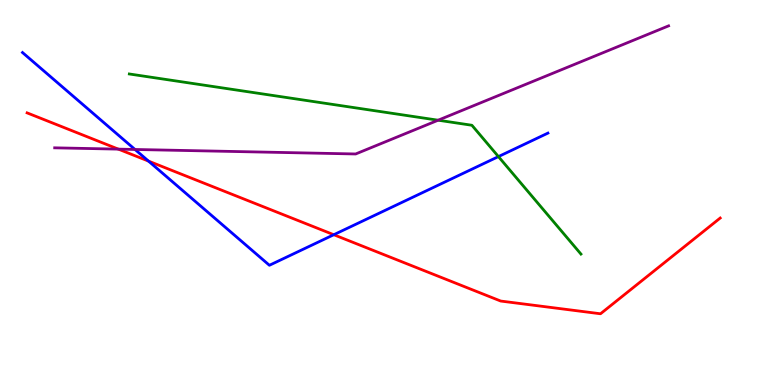[{'lines': ['blue', 'red'], 'intersections': [{'x': 1.92, 'y': 5.82}, {'x': 4.31, 'y': 3.9}]}, {'lines': ['green', 'red'], 'intersections': []}, {'lines': ['purple', 'red'], 'intersections': [{'x': 1.53, 'y': 6.13}]}, {'lines': ['blue', 'green'], 'intersections': [{'x': 6.43, 'y': 5.93}]}, {'lines': ['blue', 'purple'], 'intersections': [{'x': 1.74, 'y': 6.12}]}, {'lines': ['green', 'purple'], 'intersections': [{'x': 5.65, 'y': 6.88}]}]